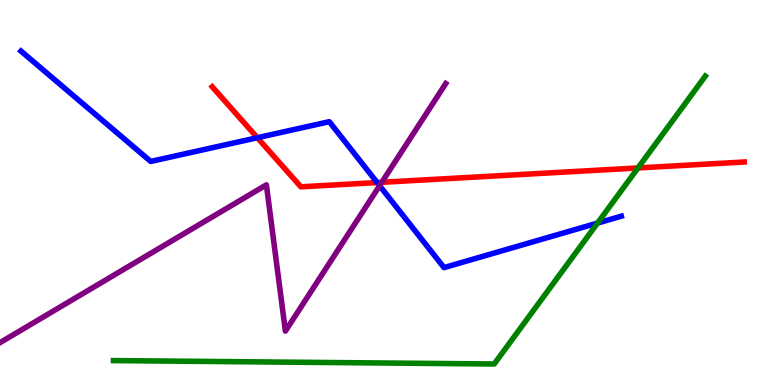[{'lines': ['blue', 'red'], 'intersections': [{'x': 3.32, 'y': 6.42}, {'x': 4.87, 'y': 5.26}]}, {'lines': ['green', 'red'], 'intersections': [{'x': 8.23, 'y': 5.64}]}, {'lines': ['purple', 'red'], 'intersections': [{'x': 4.93, 'y': 5.27}]}, {'lines': ['blue', 'green'], 'intersections': [{'x': 7.71, 'y': 4.21}]}, {'lines': ['blue', 'purple'], 'intersections': [{'x': 4.9, 'y': 5.18}]}, {'lines': ['green', 'purple'], 'intersections': []}]